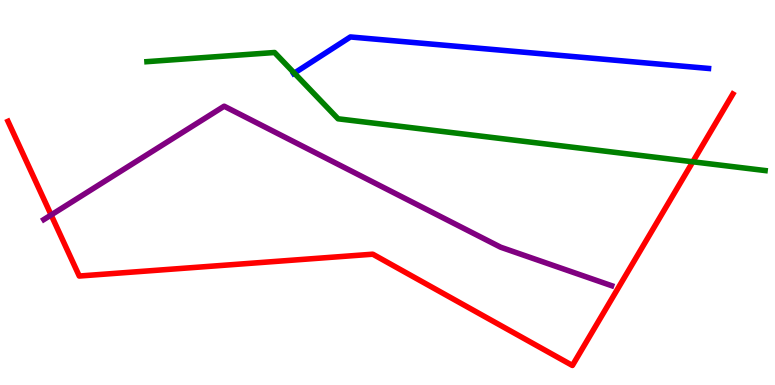[{'lines': ['blue', 'red'], 'intersections': []}, {'lines': ['green', 'red'], 'intersections': [{'x': 8.94, 'y': 5.8}]}, {'lines': ['purple', 'red'], 'intersections': [{'x': 0.66, 'y': 4.42}]}, {'lines': ['blue', 'green'], 'intersections': [{'x': 3.8, 'y': 8.1}]}, {'lines': ['blue', 'purple'], 'intersections': []}, {'lines': ['green', 'purple'], 'intersections': []}]